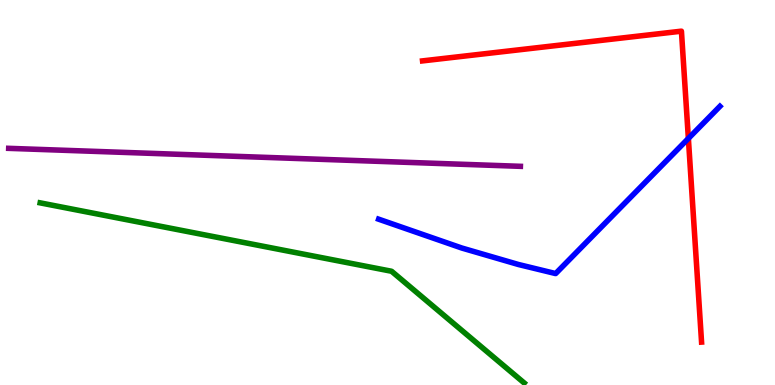[{'lines': ['blue', 'red'], 'intersections': [{'x': 8.88, 'y': 6.4}]}, {'lines': ['green', 'red'], 'intersections': []}, {'lines': ['purple', 'red'], 'intersections': []}, {'lines': ['blue', 'green'], 'intersections': []}, {'lines': ['blue', 'purple'], 'intersections': []}, {'lines': ['green', 'purple'], 'intersections': []}]